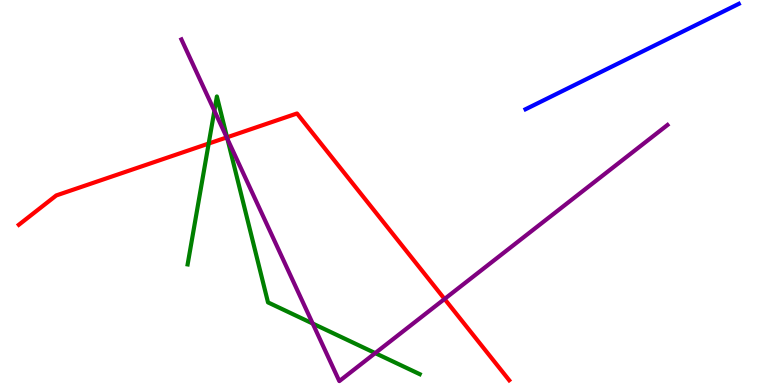[{'lines': ['blue', 'red'], 'intersections': []}, {'lines': ['green', 'red'], 'intersections': [{'x': 2.69, 'y': 6.27}, {'x': 2.93, 'y': 6.43}]}, {'lines': ['purple', 'red'], 'intersections': [{'x': 2.93, 'y': 6.43}, {'x': 5.74, 'y': 2.23}]}, {'lines': ['blue', 'green'], 'intersections': []}, {'lines': ['blue', 'purple'], 'intersections': []}, {'lines': ['green', 'purple'], 'intersections': [{'x': 2.77, 'y': 7.12}, {'x': 2.93, 'y': 6.39}, {'x': 4.04, 'y': 1.6}, {'x': 4.84, 'y': 0.829}]}]